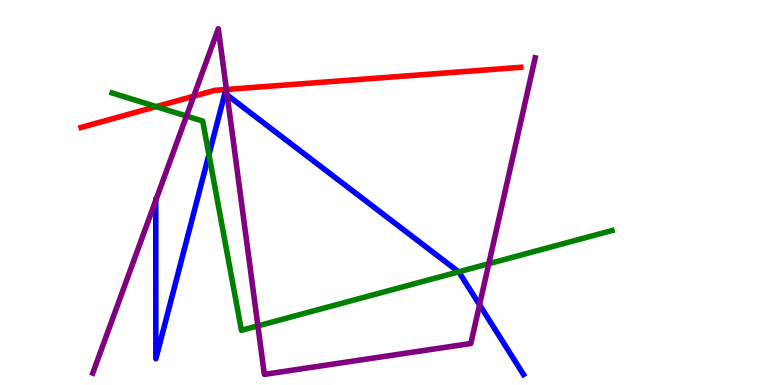[{'lines': ['blue', 'red'], 'intersections': []}, {'lines': ['green', 'red'], 'intersections': [{'x': 2.01, 'y': 7.23}]}, {'lines': ['purple', 'red'], 'intersections': [{'x': 2.5, 'y': 7.5}, {'x': 2.92, 'y': 7.68}]}, {'lines': ['blue', 'green'], 'intersections': [{'x': 2.7, 'y': 5.98}, {'x': 5.92, 'y': 2.94}]}, {'lines': ['blue', 'purple'], 'intersections': [{'x': 2.01, 'y': 4.8}, {'x': 2.93, 'y': 7.53}, {'x': 6.19, 'y': 2.08}]}, {'lines': ['green', 'purple'], 'intersections': [{'x': 2.41, 'y': 6.99}, {'x': 3.33, 'y': 1.54}, {'x': 6.31, 'y': 3.15}]}]